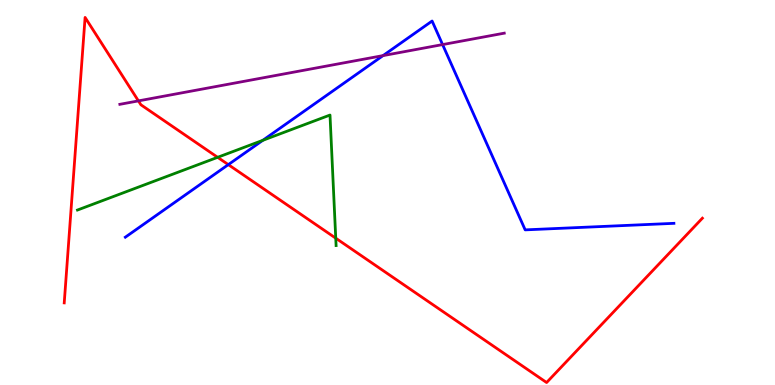[{'lines': ['blue', 'red'], 'intersections': [{'x': 2.95, 'y': 5.72}]}, {'lines': ['green', 'red'], 'intersections': [{'x': 2.81, 'y': 5.91}, {'x': 4.33, 'y': 3.81}]}, {'lines': ['purple', 'red'], 'intersections': [{'x': 1.79, 'y': 7.38}]}, {'lines': ['blue', 'green'], 'intersections': [{'x': 3.39, 'y': 6.36}]}, {'lines': ['blue', 'purple'], 'intersections': [{'x': 4.94, 'y': 8.56}, {'x': 5.71, 'y': 8.84}]}, {'lines': ['green', 'purple'], 'intersections': []}]